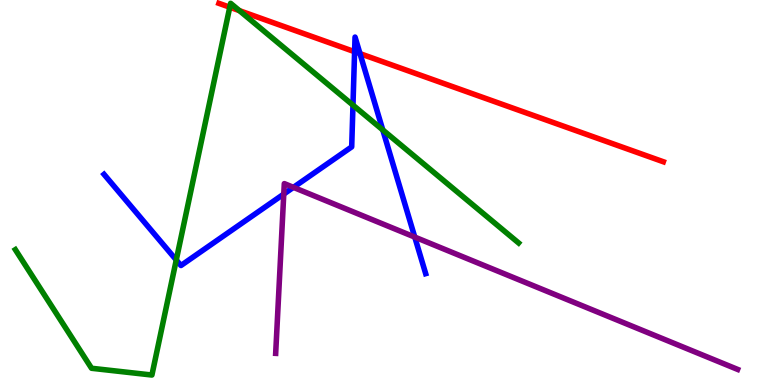[{'lines': ['blue', 'red'], 'intersections': [{'x': 4.58, 'y': 8.66}, {'x': 4.65, 'y': 8.61}]}, {'lines': ['green', 'red'], 'intersections': [{'x': 2.96, 'y': 9.81}, {'x': 3.09, 'y': 9.72}]}, {'lines': ['purple', 'red'], 'intersections': []}, {'lines': ['blue', 'green'], 'intersections': [{'x': 2.27, 'y': 3.25}, {'x': 4.55, 'y': 7.27}, {'x': 4.94, 'y': 6.63}]}, {'lines': ['blue', 'purple'], 'intersections': [{'x': 3.66, 'y': 4.96}, {'x': 3.79, 'y': 5.13}, {'x': 5.35, 'y': 3.84}]}, {'lines': ['green', 'purple'], 'intersections': []}]